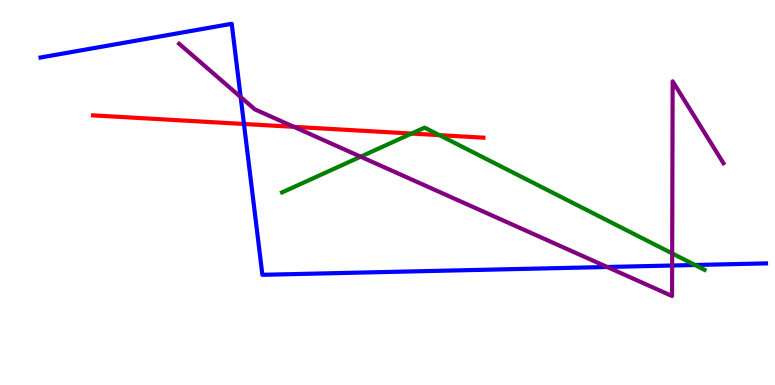[{'lines': ['blue', 'red'], 'intersections': [{'x': 3.15, 'y': 6.78}]}, {'lines': ['green', 'red'], 'intersections': [{'x': 5.31, 'y': 6.53}, {'x': 5.67, 'y': 6.49}]}, {'lines': ['purple', 'red'], 'intersections': [{'x': 3.79, 'y': 6.71}]}, {'lines': ['blue', 'green'], 'intersections': [{'x': 8.97, 'y': 3.12}]}, {'lines': ['blue', 'purple'], 'intersections': [{'x': 3.11, 'y': 7.48}, {'x': 7.83, 'y': 3.07}, {'x': 8.67, 'y': 3.1}]}, {'lines': ['green', 'purple'], 'intersections': [{'x': 4.65, 'y': 5.93}, {'x': 8.67, 'y': 3.42}]}]